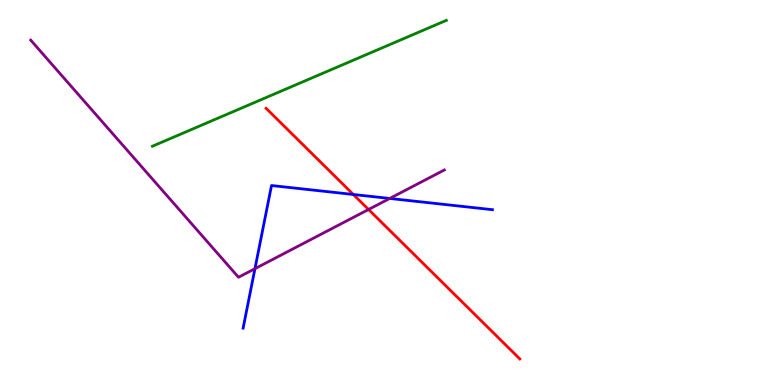[{'lines': ['blue', 'red'], 'intersections': [{'x': 4.56, 'y': 4.95}]}, {'lines': ['green', 'red'], 'intersections': []}, {'lines': ['purple', 'red'], 'intersections': [{'x': 4.76, 'y': 4.56}]}, {'lines': ['blue', 'green'], 'intersections': []}, {'lines': ['blue', 'purple'], 'intersections': [{'x': 3.29, 'y': 3.02}, {'x': 5.03, 'y': 4.85}]}, {'lines': ['green', 'purple'], 'intersections': []}]